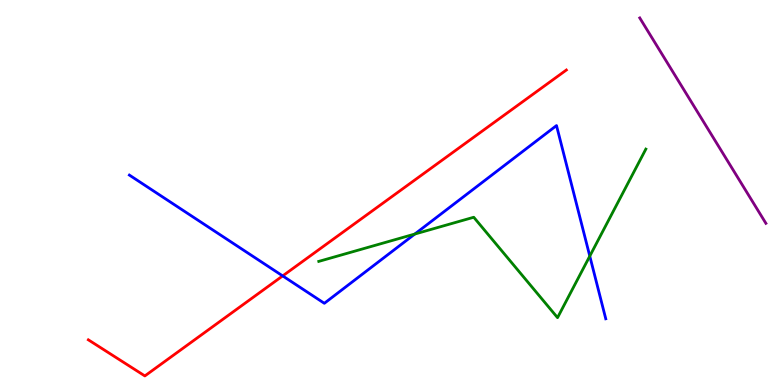[{'lines': ['blue', 'red'], 'intersections': [{'x': 3.65, 'y': 2.83}]}, {'lines': ['green', 'red'], 'intersections': []}, {'lines': ['purple', 'red'], 'intersections': []}, {'lines': ['blue', 'green'], 'intersections': [{'x': 5.35, 'y': 3.92}, {'x': 7.61, 'y': 3.35}]}, {'lines': ['blue', 'purple'], 'intersections': []}, {'lines': ['green', 'purple'], 'intersections': []}]